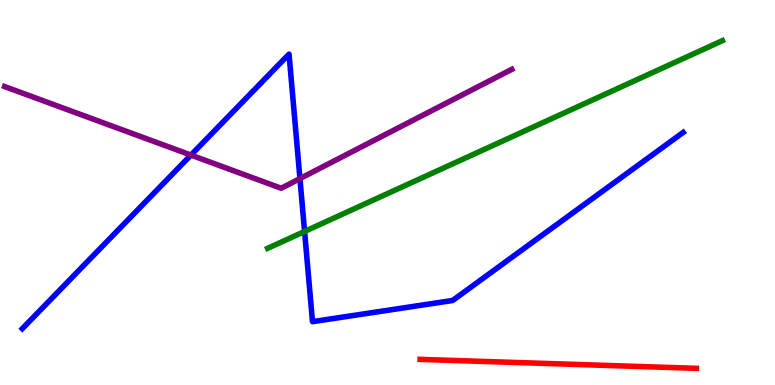[{'lines': ['blue', 'red'], 'intersections': []}, {'lines': ['green', 'red'], 'intersections': []}, {'lines': ['purple', 'red'], 'intersections': []}, {'lines': ['blue', 'green'], 'intersections': [{'x': 3.93, 'y': 3.99}]}, {'lines': ['blue', 'purple'], 'intersections': [{'x': 2.46, 'y': 5.97}, {'x': 3.87, 'y': 5.36}]}, {'lines': ['green', 'purple'], 'intersections': []}]